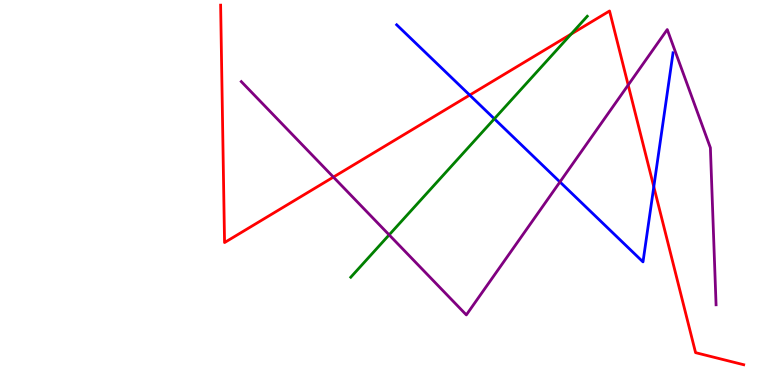[{'lines': ['blue', 'red'], 'intersections': [{'x': 6.06, 'y': 7.53}, {'x': 8.44, 'y': 5.15}]}, {'lines': ['green', 'red'], 'intersections': [{'x': 7.37, 'y': 9.11}]}, {'lines': ['purple', 'red'], 'intersections': [{'x': 4.3, 'y': 5.4}, {'x': 8.11, 'y': 7.79}]}, {'lines': ['blue', 'green'], 'intersections': [{'x': 6.38, 'y': 6.91}]}, {'lines': ['blue', 'purple'], 'intersections': [{'x': 7.23, 'y': 5.27}]}, {'lines': ['green', 'purple'], 'intersections': [{'x': 5.02, 'y': 3.9}]}]